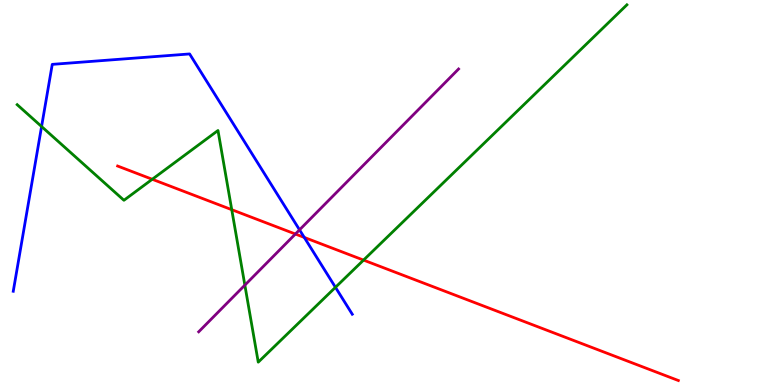[{'lines': ['blue', 'red'], 'intersections': [{'x': 3.93, 'y': 3.83}]}, {'lines': ['green', 'red'], 'intersections': [{'x': 1.96, 'y': 5.34}, {'x': 2.99, 'y': 4.55}, {'x': 4.69, 'y': 3.24}]}, {'lines': ['purple', 'red'], 'intersections': [{'x': 3.81, 'y': 3.92}]}, {'lines': ['blue', 'green'], 'intersections': [{'x': 0.536, 'y': 6.71}, {'x': 4.33, 'y': 2.54}]}, {'lines': ['blue', 'purple'], 'intersections': [{'x': 3.86, 'y': 4.03}]}, {'lines': ['green', 'purple'], 'intersections': [{'x': 3.16, 'y': 2.59}]}]